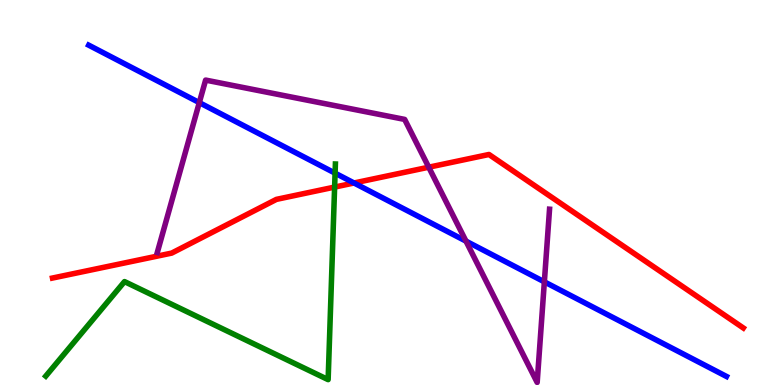[{'lines': ['blue', 'red'], 'intersections': [{'x': 4.57, 'y': 5.25}]}, {'lines': ['green', 'red'], 'intersections': [{'x': 4.32, 'y': 5.14}]}, {'lines': ['purple', 'red'], 'intersections': [{'x': 5.53, 'y': 5.66}]}, {'lines': ['blue', 'green'], 'intersections': [{'x': 4.32, 'y': 5.5}]}, {'lines': ['blue', 'purple'], 'intersections': [{'x': 2.57, 'y': 7.33}, {'x': 6.01, 'y': 3.74}, {'x': 7.02, 'y': 2.68}]}, {'lines': ['green', 'purple'], 'intersections': []}]